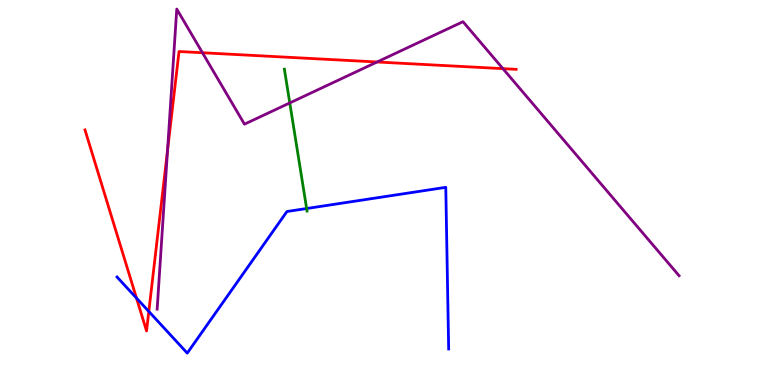[{'lines': ['blue', 'red'], 'intersections': [{'x': 1.76, 'y': 2.26}, {'x': 1.92, 'y': 1.91}]}, {'lines': ['green', 'red'], 'intersections': []}, {'lines': ['purple', 'red'], 'intersections': [{'x': 2.16, 'y': 6.09}, {'x': 2.61, 'y': 8.63}, {'x': 4.87, 'y': 8.39}, {'x': 6.49, 'y': 8.22}]}, {'lines': ['blue', 'green'], 'intersections': [{'x': 3.96, 'y': 4.58}]}, {'lines': ['blue', 'purple'], 'intersections': []}, {'lines': ['green', 'purple'], 'intersections': [{'x': 3.74, 'y': 7.33}]}]